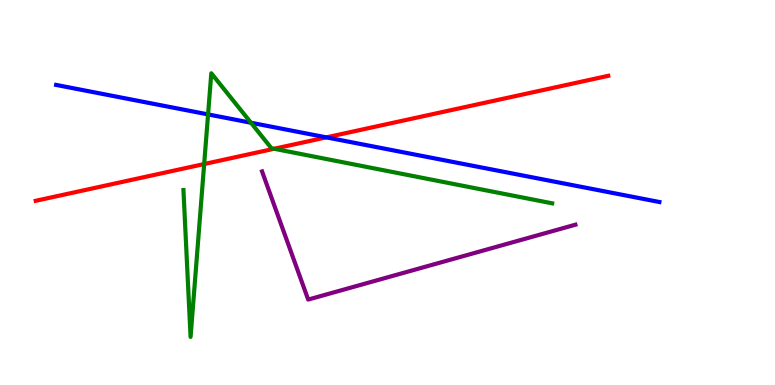[{'lines': ['blue', 'red'], 'intersections': [{'x': 4.21, 'y': 6.43}]}, {'lines': ['green', 'red'], 'intersections': [{'x': 2.63, 'y': 5.74}, {'x': 3.54, 'y': 6.14}]}, {'lines': ['purple', 'red'], 'intersections': []}, {'lines': ['blue', 'green'], 'intersections': [{'x': 2.68, 'y': 7.03}, {'x': 3.24, 'y': 6.81}]}, {'lines': ['blue', 'purple'], 'intersections': []}, {'lines': ['green', 'purple'], 'intersections': []}]